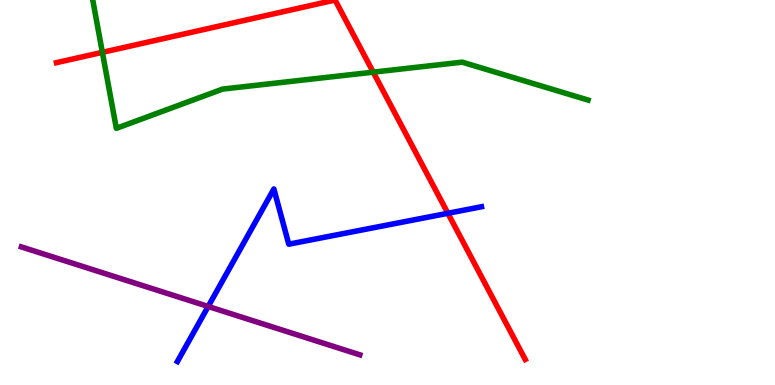[{'lines': ['blue', 'red'], 'intersections': [{'x': 5.78, 'y': 4.46}]}, {'lines': ['green', 'red'], 'intersections': [{'x': 1.32, 'y': 8.64}, {'x': 4.82, 'y': 8.13}]}, {'lines': ['purple', 'red'], 'intersections': []}, {'lines': ['blue', 'green'], 'intersections': []}, {'lines': ['blue', 'purple'], 'intersections': [{'x': 2.69, 'y': 2.04}]}, {'lines': ['green', 'purple'], 'intersections': []}]